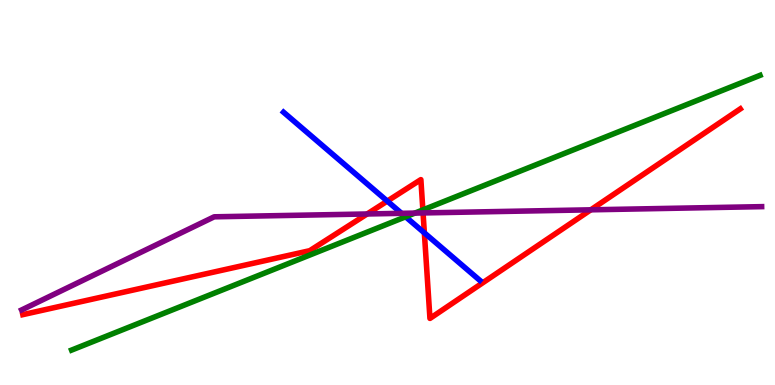[{'lines': ['blue', 'red'], 'intersections': [{'x': 5.0, 'y': 4.78}, {'x': 5.48, 'y': 3.95}]}, {'lines': ['green', 'red'], 'intersections': [{'x': 5.46, 'y': 4.55}]}, {'lines': ['purple', 'red'], 'intersections': [{'x': 4.74, 'y': 4.44}, {'x': 5.46, 'y': 4.47}, {'x': 7.62, 'y': 4.55}]}, {'lines': ['blue', 'green'], 'intersections': [{'x': 5.23, 'y': 4.37}]}, {'lines': ['blue', 'purple'], 'intersections': [{'x': 5.18, 'y': 4.46}]}, {'lines': ['green', 'purple'], 'intersections': [{'x': 5.35, 'y': 4.47}]}]